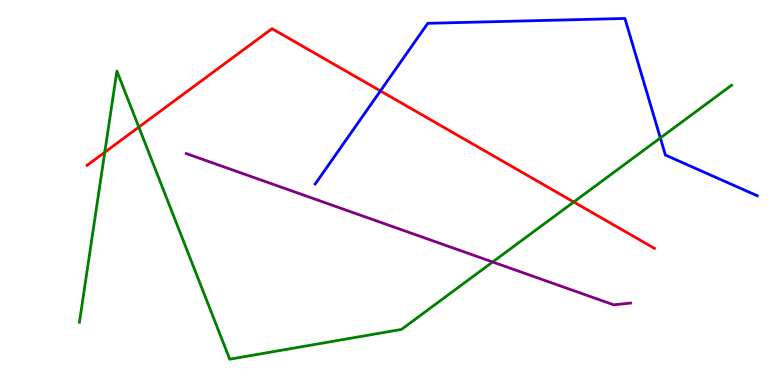[{'lines': ['blue', 'red'], 'intersections': [{'x': 4.91, 'y': 7.64}]}, {'lines': ['green', 'red'], 'intersections': [{'x': 1.35, 'y': 6.05}, {'x': 1.79, 'y': 6.7}, {'x': 7.4, 'y': 4.75}]}, {'lines': ['purple', 'red'], 'intersections': []}, {'lines': ['blue', 'green'], 'intersections': [{'x': 8.52, 'y': 6.42}]}, {'lines': ['blue', 'purple'], 'intersections': []}, {'lines': ['green', 'purple'], 'intersections': [{'x': 6.36, 'y': 3.2}]}]